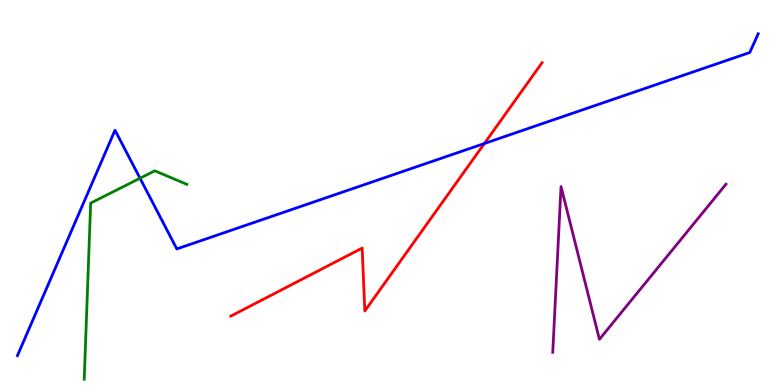[{'lines': ['blue', 'red'], 'intersections': [{'x': 6.25, 'y': 6.27}]}, {'lines': ['green', 'red'], 'intersections': []}, {'lines': ['purple', 'red'], 'intersections': []}, {'lines': ['blue', 'green'], 'intersections': [{'x': 1.81, 'y': 5.37}]}, {'lines': ['blue', 'purple'], 'intersections': []}, {'lines': ['green', 'purple'], 'intersections': []}]